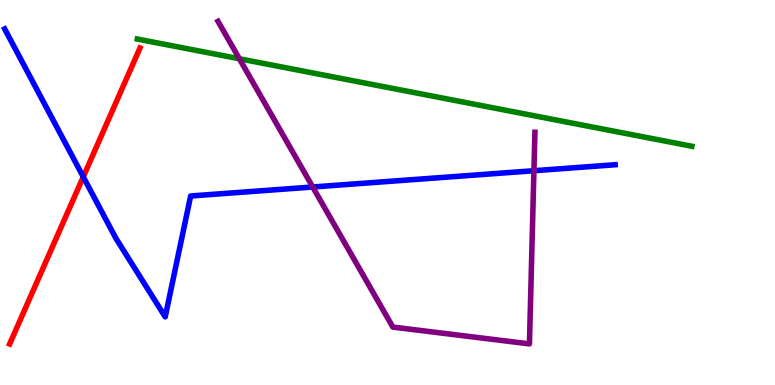[{'lines': ['blue', 'red'], 'intersections': [{'x': 1.07, 'y': 5.41}]}, {'lines': ['green', 'red'], 'intersections': []}, {'lines': ['purple', 'red'], 'intersections': []}, {'lines': ['blue', 'green'], 'intersections': []}, {'lines': ['blue', 'purple'], 'intersections': [{'x': 4.04, 'y': 5.14}, {'x': 6.89, 'y': 5.57}]}, {'lines': ['green', 'purple'], 'intersections': [{'x': 3.09, 'y': 8.47}]}]